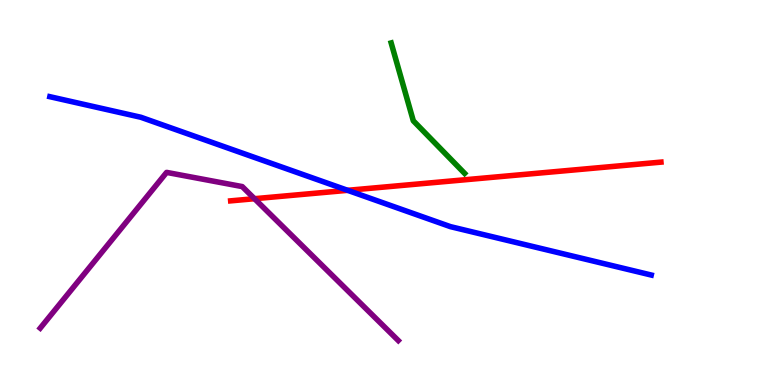[{'lines': ['blue', 'red'], 'intersections': [{'x': 4.49, 'y': 5.06}]}, {'lines': ['green', 'red'], 'intersections': []}, {'lines': ['purple', 'red'], 'intersections': [{'x': 3.28, 'y': 4.84}]}, {'lines': ['blue', 'green'], 'intersections': []}, {'lines': ['blue', 'purple'], 'intersections': []}, {'lines': ['green', 'purple'], 'intersections': []}]